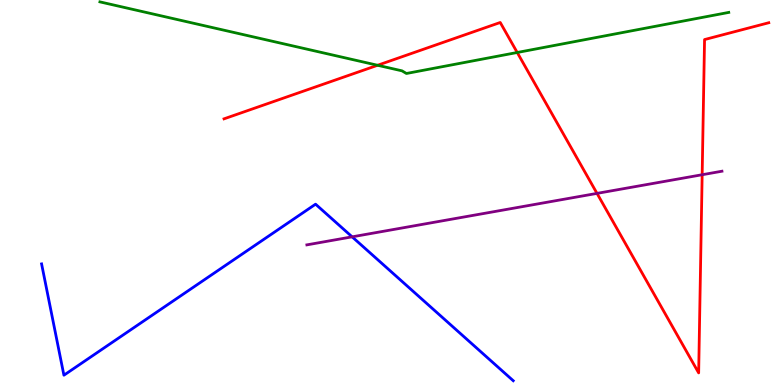[{'lines': ['blue', 'red'], 'intersections': []}, {'lines': ['green', 'red'], 'intersections': [{'x': 4.87, 'y': 8.3}, {'x': 6.67, 'y': 8.64}]}, {'lines': ['purple', 'red'], 'intersections': [{'x': 7.7, 'y': 4.98}, {'x': 9.06, 'y': 5.46}]}, {'lines': ['blue', 'green'], 'intersections': []}, {'lines': ['blue', 'purple'], 'intersections': [{'x': 4.54, 'y': 3.85}]}, {'lines': ['green', 'purple'], 'intersections': []}]